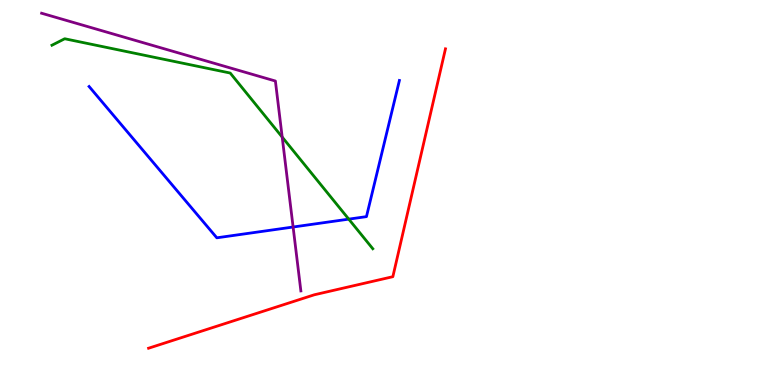[{'lines': ['blue', 'red'], 'intersections': []}, {'lines': ['green', 'red'], 'intersections': []}, {'lines': ['purple', 'red'], 'intersections': []}, {'lines': ['blue', 'green'], 'intersections': [{'x': 4.5, 'y': 4.31}]}, {'lines': ['blue', 'purple'], 'intersections': [{'x': 3.78, 'y': 4.1}]}, {'lines': ['green', 'purple'], 'intersections': [{'x': 3.64, 'y': 6.44}]}]